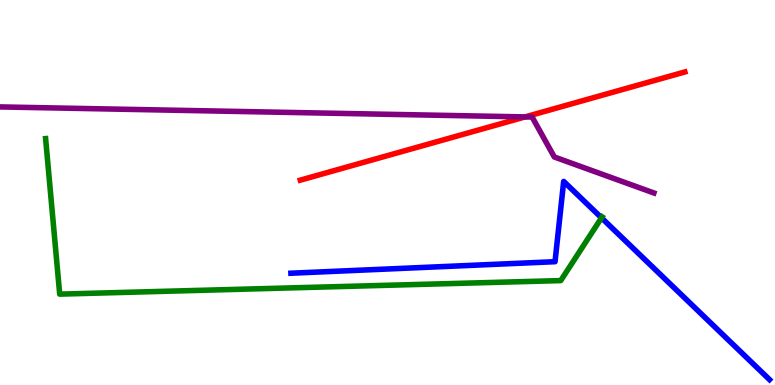[{'lines': ['blue', 'red'], 'intersections': []}, {'lines': ['green', 'red'], 'intersections': []}, {'lines': ['purple', 'red'], 'intersections': [{'x': 6.77, 'y': 6.96}]}, {'lines': ['blue', 'green'], 'intersections': [{'x': 7.76, 'y': 4.34}]}, {'lines': ['blue', 'purple'], 'intersections': []}, {'lines': ['green', 'purple'], 'intersections': []}]